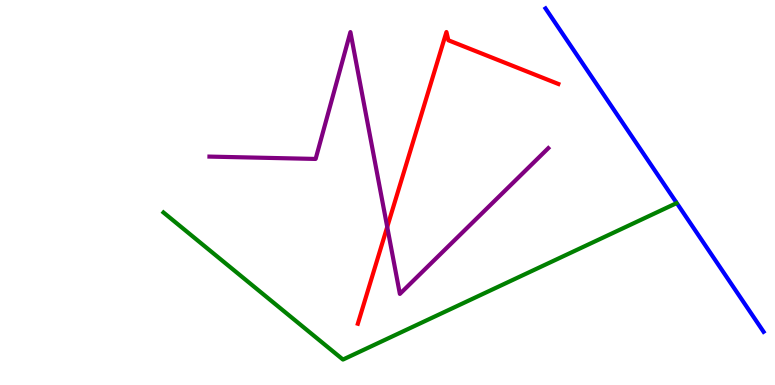[{'lines': ['blue', 'red'], 'intersections': []}, {'lines': ['green', 'red'], 'intersections': []}, {'lines': ['purple', 'red'], 'intersections': [{'x': 5.0, 'y': 4.1}]}, {'lines': ['blue', 'green'], 'intersections': []}, {'lines': ['blue', 'purple'], 'intersections': []}, {'lines': ['green', 'purple'], 'intersections': []}]